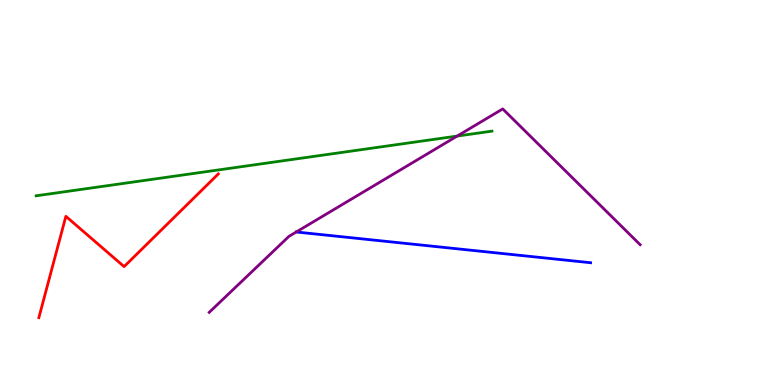[{'lines': ['blue', 'red'], 'intersections': []}, {'lines': ['green', 'red'], 'intersections': []}, {'lines': ['purple', 'red'], 'intersections': []}, {'lines': ['blue', 'green'], 'intersections': []}, {'lines': ['blue', 'purple'], 'intersections': []}, {'lines': ['green', 'purple'], 'intersections': [{'x': 5.9, 'y': 6.47}]}]